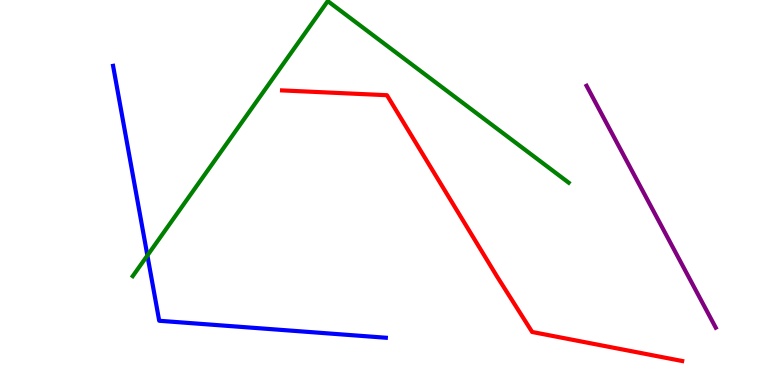[{'lines': ['blue', 'red'], 'intersections': []}, {'lines': ['green', 'red'], 'intersections': []}, {'lines': ['purple', 'red'], 'intersections': []}, {'lines': ['blue', 'green'], 'intersections': [{'x': 1.9, 'y': 3.36}]}, {'lines': ['blue', 'purple'], 'intersections': []}, {'lines': ['green', 'purple'], 'intersections': []}]